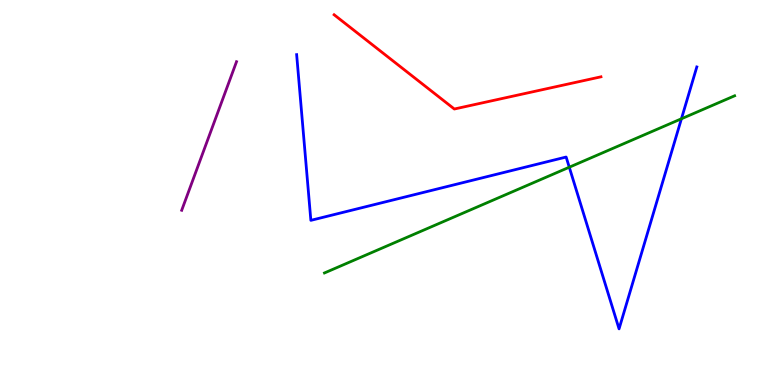[{'lines': ['blue', 'red'], 'intersections': []}, {'lines': ['green', 'red'], 'intersections': []}, {'lines': ['purple', 'red'], 'intersections': []}, {'lines': ['blue', 'green'], 'intersections': [{'x': 7.35, 'y': 5.66}, {'x': 8.79, 'y': 6.92}]}, {'lines': ['blue', 'purple'], 'intersections': []}, {'lines': ['green', 'purple'], 'intersections': []}]